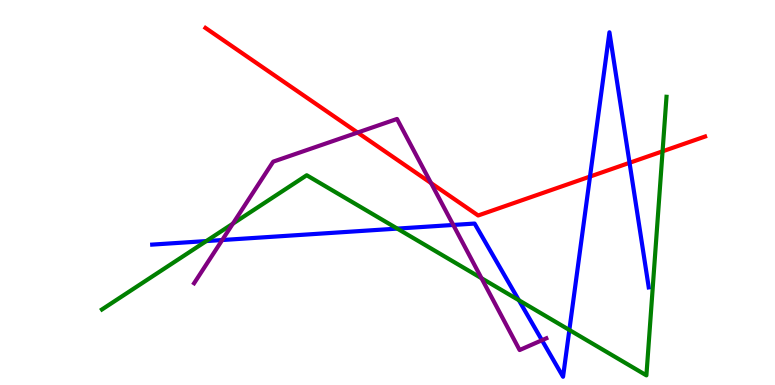[{'lines': ['blue', 'red'], 'intersections': [{'x': 7.61, 'y': 5.41}, {'x': 8.12, 'y': 5.77}]}, {'lines': ['green', 'red'], 'intersections': [{'x': 8.55, 'y': 6.07}]}, {'lines': ['purple', 'red'], 'intersections': [{'x': 4.61, 'y': 6.56}, {'x': 5.56, 'y': 5.25}]}, {'lines': ['blue', 'green'], 'intersections': [{'x': 2.66, 'y': 3.74}, {'x': 5.13, 'y': 4.06}, {'x': 6.7, 'y': 2.2}, {'x': 7.35, 'y': 1.43}]}, {'lines': ['blue', 'purple'], 'intersections': [{'x': 2.87, 'y': 3.77}, {'x': 5.85, 'y': 4.16}, {'x': 6.99, 'y': 1.16}]}, {'lines': ['green', 'purple'], 'intersections': [{'x': 3.0, 'y': 4.19}, {'x': 6.21, 'y': 2.77}]}]